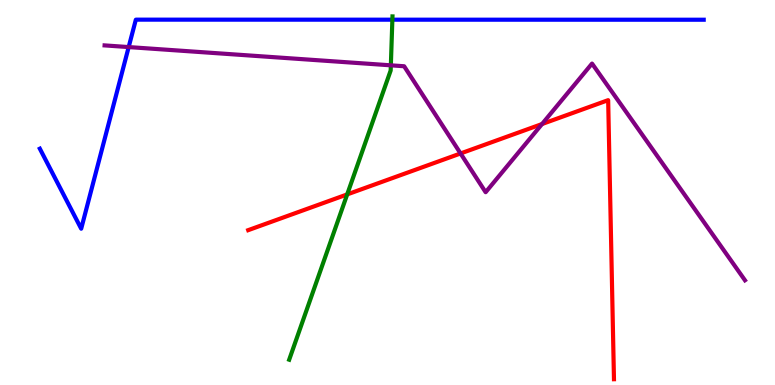[{'lines': ['blue', 'red'], 'intersections': []}, {'lines': ['green', 'red'], 'intersections': [{'x': 4.48, 'y': 4.95}]}, {'lines': ['purple', 'red'], 'intersections': [{'x': 5.94, 'y': 6.01}, {'x': 6.99, 'y': 6.78}]}, {'lines': ['blue', 'green'], 'intersections': [{'x': 5.06, 'y': 9.49}]}, {'lines': ['blue', 'purple'], 'intersections': [{'x': 1.66, 'y': 8.78}]}, {'lines': ['green', 'purple'], 'intersections': [{'x': 5.04, 'y': 8.3}]}]